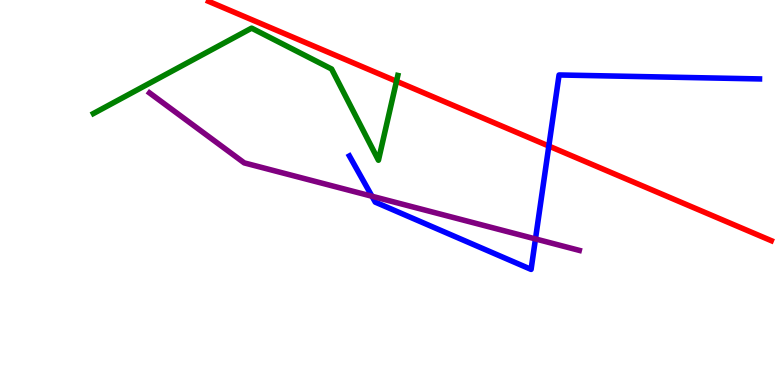[{'lines': ['blue', 'red'], 'intersections': [{'x': 7.08, 'y': 6.21}]}, {'lines': ['green', 'red'], 'intersections': [{'x': 5.12, 'y': 7.89}]}, {'lines': ['purple', 'red'], 'intersections': []}, {'lines': ['blue', 'green'], 'intersections': []}, {'lines': ['blue', 'purple'], 'intersections': [{'x': 4.8, 'y': 4.9}, {'x': 6.91, 'y': 3.79}]}, {'lines': ['green', 'purple'], 'intersections': []}]